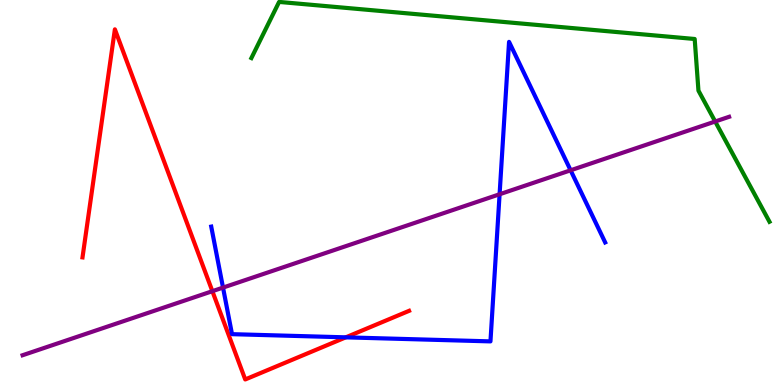[{'lines': ['blue', 'red'], 'intersections': [{'x': 4.46, 'y': 1.24}]}, {'lines': ['green', 'red'], 'intersections': []}, {'lines': ['purple', 'red'], 'intersections': [{'x': 2.74, 'y': 2.44}]}, {'lines': ['blue', 'green'], 'intersections': []}, {'lines': ['blue', 'purple'], 'intersections': [{'x': 2.88, 'y': 2.53}, {'x': 6.45, 'y': 4.95}, {'x': 7.36, 'y': 5.58}]}, {'lines': ['green', 'purple'], 'intersections': [{'x': 9.23, 'y': 6.84}]}]